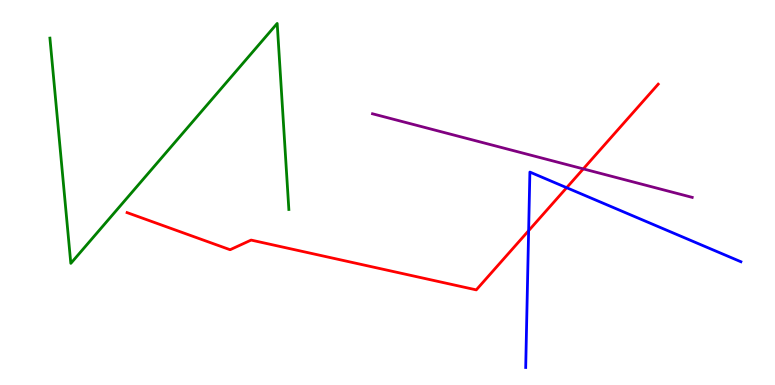[{'lines': ['blue', 'red'], 'intersections': [{'x': 6.82, 'y': 4.01}, {'x': 7.31, 'y': 5.12}]}, {'lines': ['green', 'red'], 'intersections': []}, {'lines': ['purple', 'red'], 'intersections': [{'x': 7.53, 'y': 5.61}]}, {'lines': ['blue', 'green'], 'intersections': []}, {'lines': ['blue', 'purple'], 'intersections': []}, {'lines': ['green', 'purple'], 'intersections': []}]